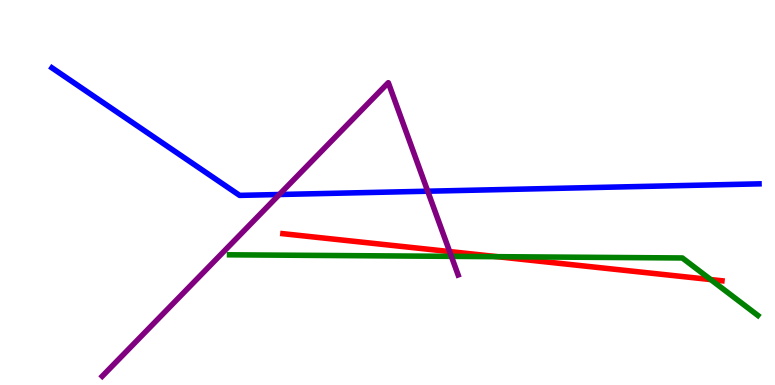[{'lines': ['blue', 'red'], 'intersections': []}, {'lines': ['green', 'red'], 'intersections': [{'x': 6.42, 'y': 3.33}, {'x': 9.17, 'y': 2.74}]}, {'lines': ['purple', 'red'], 'intersections': [{'x': 5.8, 'y': 3.47}]}, {'lines': ['blue', 'green'], 'intersections': []}, {'lines': ['blue', 'purple'], 'intersections': [{'x': 3.6, 'y': 4.95}, {'x': 5.52, 'y': 5.03}]}, {'lines': ['green', 'purple'], 'intersections': [{'x': 5.82, 'y': 3.34}]}]